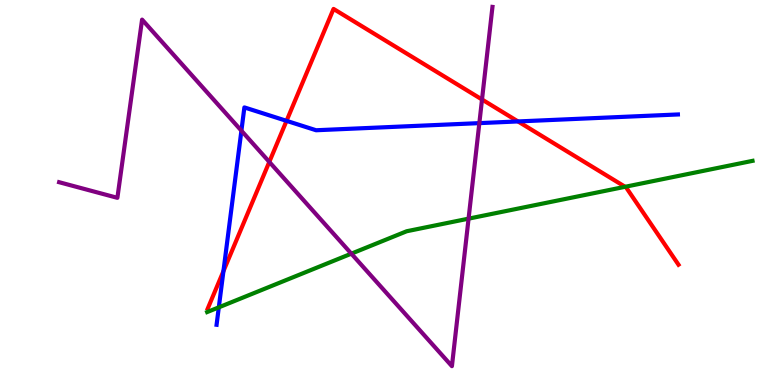[{'lines': ['blue', 'red'], 'intersections': [{'x': 2.88, 'y': 2.96}, {'x': 3.7, 'y': 6.86}, {'x': 6.68, 'y': 6.85}]}, {'lines': ['green', 'red'], 'intersections': [{'x': 8.07, 'y': 5.15}]}, {'lines': ['purple', 'red'], 'intersections': [{'x': 3.47, 'y': 5.79}, {'x': 6.22, 'y': 7.42}]}, {'lines': ['blue', 'green'], 'intersections': [{'x': 2.82, 'y': 2.02}]}, {'lines': ['blue', 'purple'], 'intersections': [{'x': 3.11, 'y': 6.61}, {'x': 6.19, 'y': 6.8}]}, {'lines': ['green', 'purple'], 'intersections': [{'x': 4.53, 'y': 3.41}, {'x': 6.05, 'y': 4.32}]}]